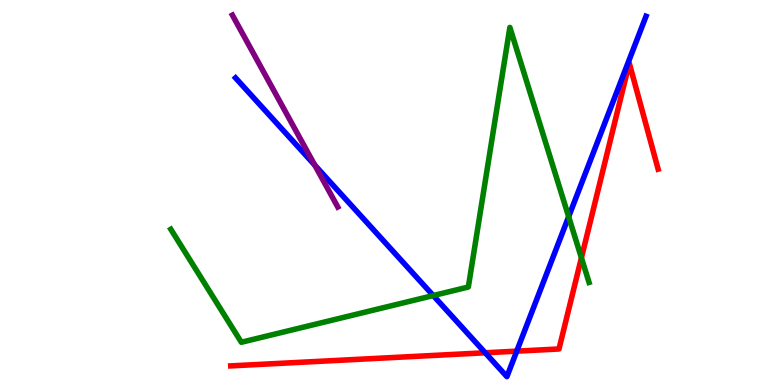[{'lines': ['blue', 'red'], 'intersections': [{'x': 6.26, 'y': 0.837}, {'x': 6.67, 'y': 0.879}]}, {'lines': ['green', 'red'], 'intersections': [{'x': 7.5, 'y': 3.3}]}, {'lines': ['purple', 'red'], 'intersections': []}, {'lines': ['blue', 'green'], 'intersections': [{'x': 5.59, 'y': 2.32}, {'x': 7.34, 'y': 4.37}]}, {'lines': ['blue', 'purple'], 'intersections': [{'x': 4.06, 'y': 5.71}]}, {'lines': ['green', 'purple'], 'intersections': []}]